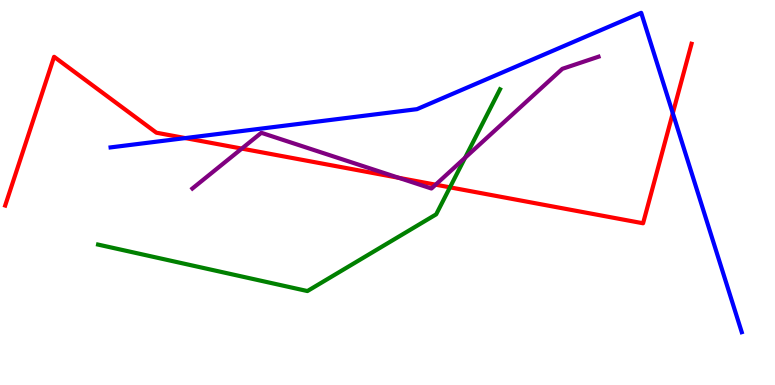[{'lines': ['blue', 'red'], 'intersections': [{'x': 2.39, 'y': 6.41}, {'x': 8.68, 'y': 7.06}]}, {'lines': ['green', 'red'], 'intersections': [{'x': 5.81, 'y': 5.13}]}, {'lines': ['purple', 'red'], 'intersections': [{'x': 3.12, 'y': 6.14}, {'x': 5.15, 'y': 5.38}, {'x': 5.62, 'y': 5.2}]}, {'lines': ['blue', 'green'], 'intersections': []}, {'lines': ['blue', 'purple'], 'intersections': []}, {'lines': ['green', 'purple'], 'intersections': [{'x': 6.0, 'y': 5.9}]}]